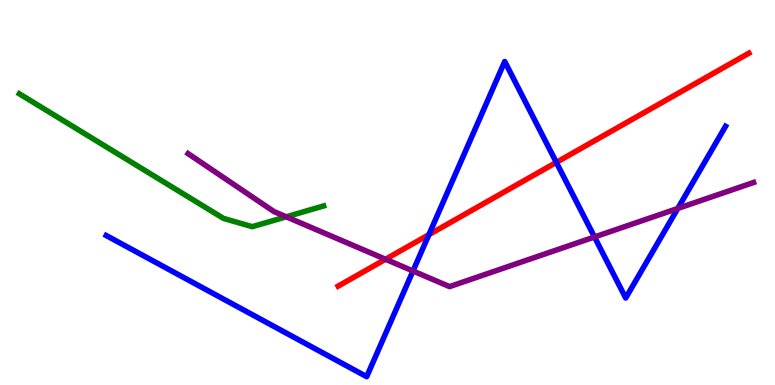[{'lines': ['blue', 'red'], 'intersections': [{'x': 5.53, 'y': 3.9}, {'x': 7.18, 'y': 5.78}]}, {'lines': ['green', 'red'], 'intersections': []}, {'lines': ['purple', 'red'], 'intersections': [{'x': 4.97, 'y': 3.27}]}, {'lines': ['blue', 'green'], 'intersections': []}, {'lines': ['blue', 'purple'], 'intersections': [{'x': 5.33, 'y': 2.96}, {'x': 7.67, 'y': 3.84}, {'x': 8.75, 'y': 4.59}]}, {'lines': ['green', 'purple'], 'intersections': [{'x': 3.69, 'y': 4.37}]}]